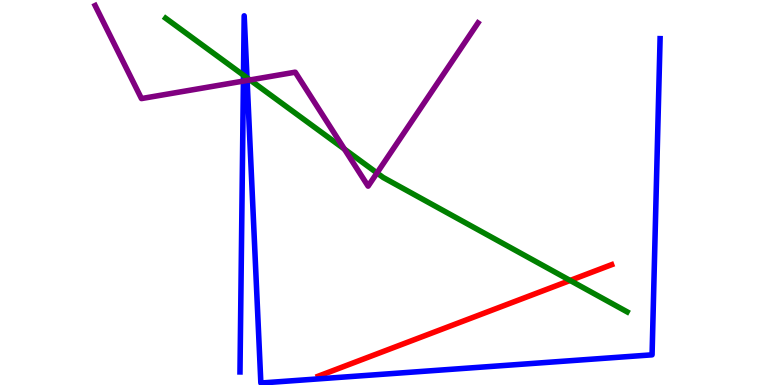[{'lines': ['blue', 'red'], 'intersections': []}, {'lines': ['green', 'red'], 'intersections': [{'x': 7.36, 'y': 2.72}]}, {'lines': ['purple', 'red'], 'intersections': []}, {'lines': ['blue', 'green'], 'intersections': [{'x': 3.14, 'y': 8.05}, {'x': 3.19, 'y': 7.98}]}, {'lines': ['blue', 'purple'], 'intersections': [{'x': 3.14, 'y': 7.89}, {'x': 3.19, 'y': 7.91}]}, {'lines': ['green', 'purple'], 'intersections': [{'x': 3.23, 'y': 7.92}, {'x': 4.44, 'y': 6.13}, {'x': 4.86, 'y': 5.51}]}]